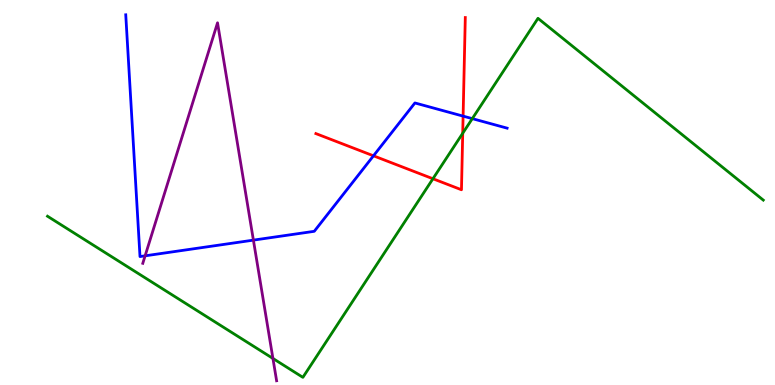[{'lines': ['blue', 'red'], 'intersections': [{'x': 4.82, 'y': 5.95}, {'x': 5.98, 'y': 6.98}]}, {'lines': ['green', 'red'], 'intersections': [{'x': 5.59, 'y': 5.36}, {'x': 5.97, 'y': 6.54}]}, {'lines': ['purple', 'red'], 'intersections': []}, {'lines': ['blue', 'green'], 'intersections': [{'x': 6.09, 'y': 6.92}]}, {'lines': ['blue', 'purple'], 'intersections': [{'x': 1.87, 'y': 3.36}, {'x': 3.27, 'y': 3.76}]}, {'lines': ['green', 'purple'], 'intersections': [{'x': 3.52, 'y': 0.69}]}]